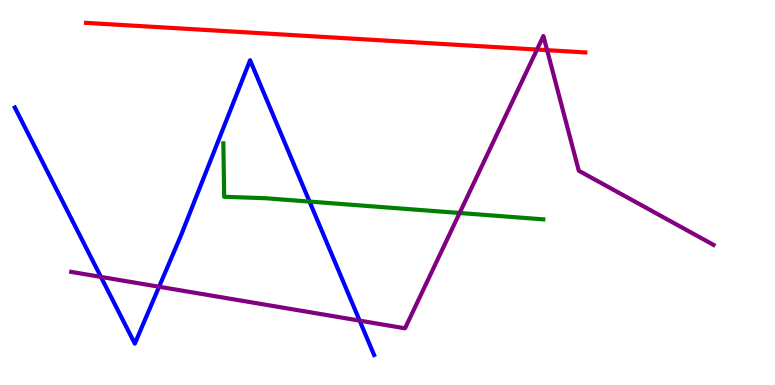[{'lines': ['blue', 'red'], 'intersections': []}, {'lines': ['green', 'red'], 'intersections': []}, {'lines': ['purple', 'red'], 'intersections': [{'x': 6.93, 'y': 8.71}, {'x': 7.06, 'y': 8.7}]}, {'lines': ['blue', 'green'], 'intersections': [{'x': 3.99, 'y': 4.76}]}, {'lines': ['blue', 'purple'], 'intersections': [{'x': 1.3, 'y': 2.81}, {'x': 2.05, 'y': 2.55}, {'x': 4.64, 'y': 1.67}]}, {'lines': ['green', 'purple'], 'intersections': [{'x': 5.93, 'y': 4.47}]}]